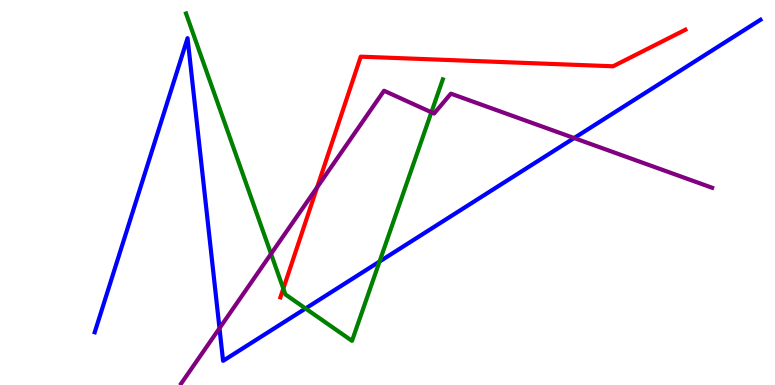[{'lines': ['blue', 'red'], 'intersections': []}, {'lines': ['green', 'red'], 'intersections': [{'x': 3.66, 'y': 2.5}]}, {'lines': ['purple', 'red'], 'intersections': [{'x': 4.09, 'y': 5.13}]}, {'lines': ['blue', 'green'], 'intersections': [{'x': 3.94, 'y': 1.99}, {'x': 4.9, 'y': 3.21}]}, {'lines': ['blue', 'purple'], 'intersections': [{'x': 2.83, 'y': 1.47}, {'x': 7.41, 'y': 6.41}]}, {'lines': ['green', 'purple'], 'intersections': [{'x': 3.5, 'y': 3.41}, {'x': 5.57, 'y': 7.08}]}]